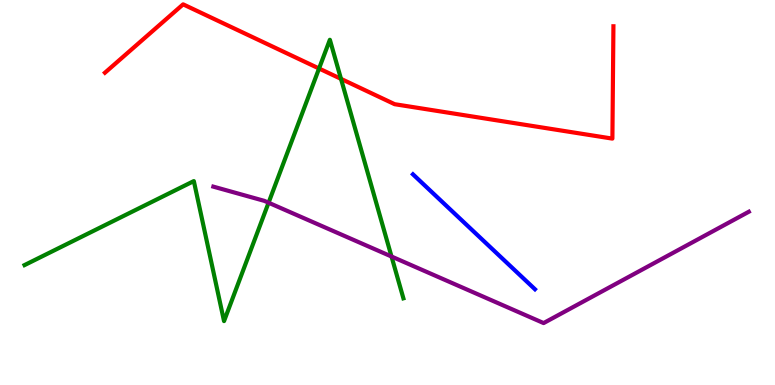[{'lines': ['blue', 'red'], 'intersections': []}, {'lines': ['green', 'red'], 'intersections': [{'x': 4.12, 'y': 8.22}, {'x': 4.4, 'y': 7.95}]}, {'lines': ['purple', 'red'], 'intersections': []}, {'lines': ['blue', 'green'], 'intersections': []}, {'lines': ['blue', 'purple'], 'intersections': []}, {'lines': ['green', 'purple'], 'intersections': [{'x': 3.47, 'y': 4.73}, {'x': 5.05, 'y': 3.34}]}]